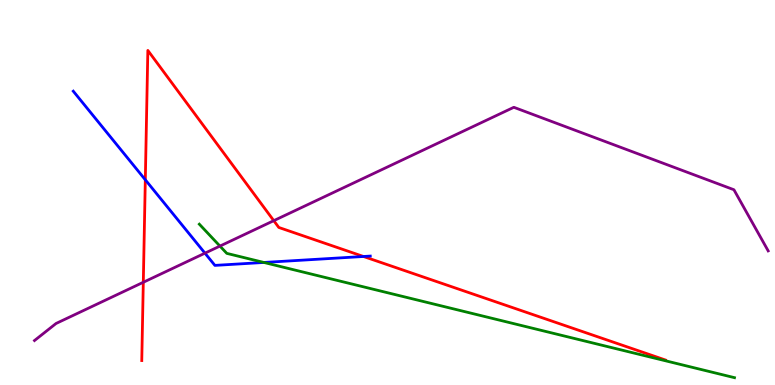[{'lines': ['blue', 'red'], 'intersections': [{'x': 1.87, 'y': 5.33}, {'x': 4.69, 'y': 3.34}]}, {'lines': ['green', 'red'], 'intersections': []}, {'lines': ['purple', 'red'], 'intersections': [{'x': 1.85, 'y': 2.67}, {'x': 3.53, 'y': 4.27}]}, {'lines': ['blue', 'green'], 'intersections': [{'x': 3.4, 'y': 3.18}]}, {'lines': ['blue', 'purple'], 'intersections': [{'x': 2.64, 'y': 3.42}]}, {'lines': ['green', 'purple'], 'intersections': [{'x': 2.84, 'y': 3.61}]}]